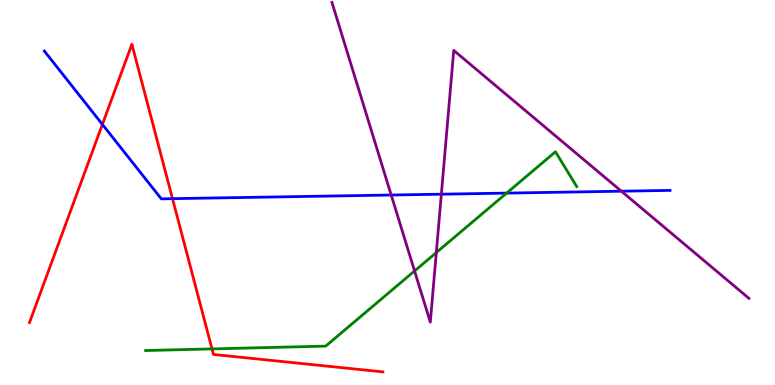[{'lines': ['blue', 'red'], 'intersections': [{'x': 1.32, 'y': 6.77}, {'x': 2.23, 'y': 4.84}]}, {'lines': ['green', 'red'], 'intersections': [{'x': 2.74, 'y': 0.938}]}, {'lines': ['purple', 'red'], 'intersections': []}, {'lines': ['blue', 'green'], 'intersections': [{'x': 6.54, 'y': 4.98}]}, {'lines': ['blue', 'purple'], 'intersections': [{'x': 5.05, 'y': 4.93}, {'x': 5.69, 'y': 4.96}, {'x': 8.02, 'y': 5.03}]}, {'lines': ['green', 'purple'], 'intersections': [{'x': 5.35, 'y': 2.96}, {'x': 5.63, 'y': 3.44}]}]